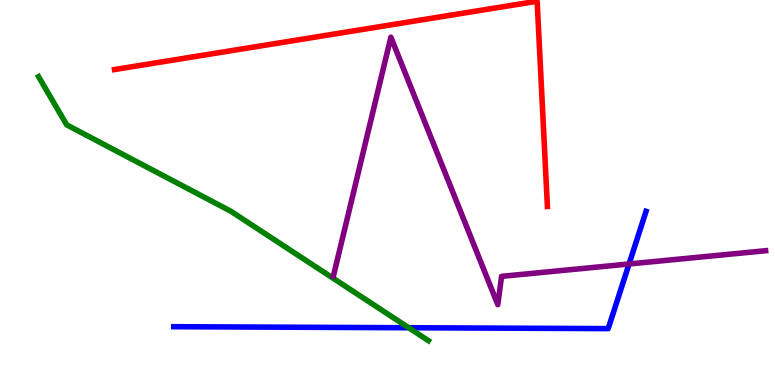[{'lines': ['blue', 'red'], 'intersections': []}, {'lines': ['green', 'red'], 'intersections': []}, {'lines': ['purple', 'red'], 'intersections': []}, {'lines': ['blue', 'green'], 'intersections': [{'x': 5.27, 'y': 1.49}]}, {'lines': ['blue', 'purple'], 'intersections': [{'x': 8.12, 'y': 3.14}]}, {'lines': ['green', 'purple'], 'intersections': []}]